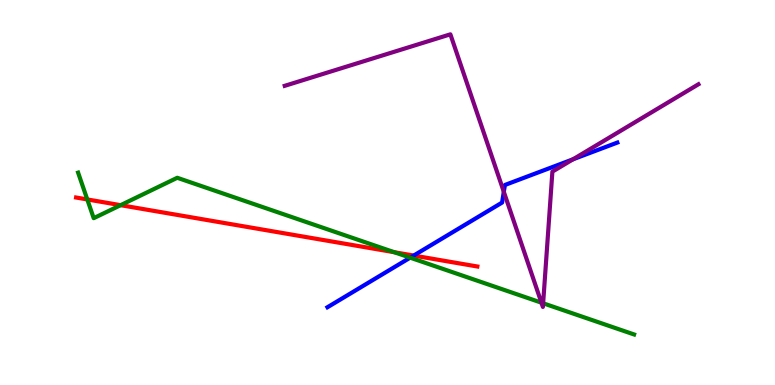[{'lines': ['blue', 'red'], 'intersections': [{'x': 5.34, 'y': 3.36}]}, {'lines': ['green', 'red'], 'intersections': [{'x': 1.13, 'y': 4.82}, {'x': 1.56, 'y': 4.67}, {'x': 5.09, 'y': 3.45}]}, {'lines': ['purple', 'red'], 'intersections': []}, {'lines': ['blue', 'green'], 'intersections': [{'x': 5.29, 'y': 3.31}]}, {'lines': ['blue', 'purple'], 'intersections': [{'x': 6.5, 'y': 5.02}, {'x': 7.39, 'y': 5.86}]}, {'lines': ['green', 'purple'], 'intersections': [{'x': 6.99, 'y': 2.14}, {'x': 7.01, 'y': 2.12}]}]